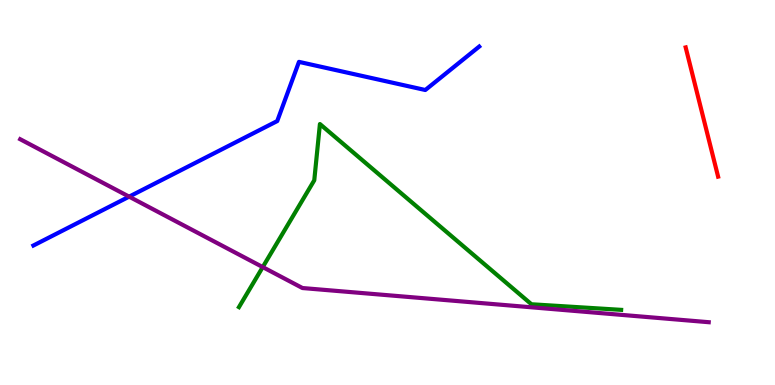[{'lines': ['blue', 'red'], 'intersections': []}, {'lines': ['green', 'red'], 'intersections': []}, {'lines': ['purple', 'red'], 'intersections': []}, {'lines': ['blue', 'green'], 'intersections': []}, {'lines': ['blue', 'purple'], 'intersections': [{'x': 1.67, 'y': 4.89}]}, {'lines': ['green', 'purple'], 'intersections': [{'x': 3.39, 'y': 3.06}]}]